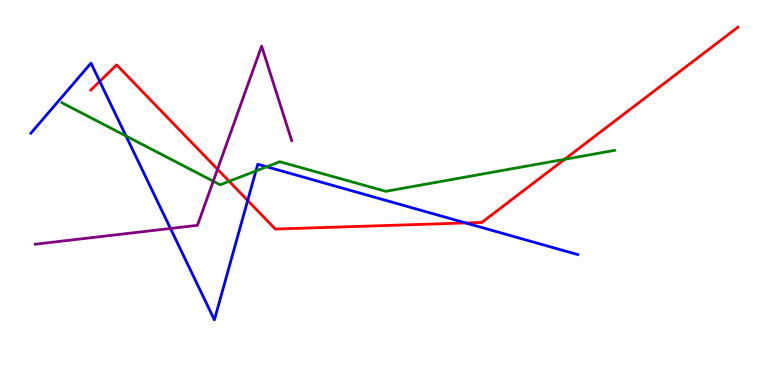[{'lines': ['blue', 'red'], 'intersections': [{'x': 1.29, 'y': 7.89}, {'x': 3.2, 'y': 4.79}, {'x': 6.01, 'y': 4.21}]}, {'lines': ['green', 'red'], 'intersections': [{'x': 2.96, 'y': 5.29}, {'x': 7.29, 'y': 5.86}]}, {'lines': ['purple', 'red'], 'intersections': [{'x': 2.81, 'y': 5.6}]}, {'lines': ['blue', 'green'], 'intersections': [{'x': 1.63, 'y': 6.47}, {'x': 3.3, 'y': 5.56}, {'x': 3.44, 'y': 5.67}]}, {'lines': ['blue', 'purple'], 'intersections': [{'x': 2.2, 'y': 4.07}]}, {'lines': ['green', 'purple'], 'intersections': [{'x': 2.75, 'y': 5.29}]}]